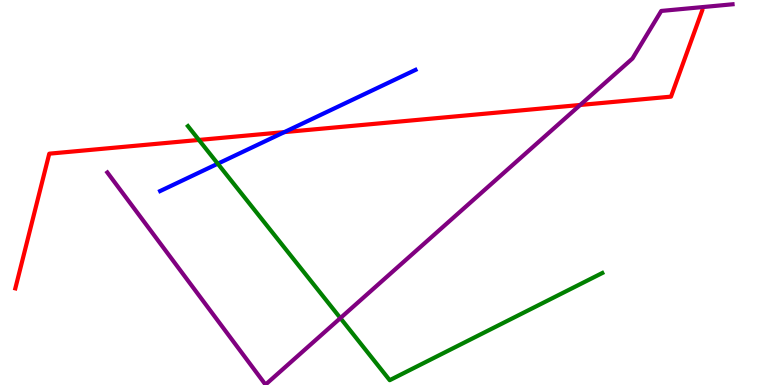[{'lines': ['blue', 'red'], 'intersections': [{'x': 3.67, 'y': 6.57}]}, {'lines': ['green', 'red'], 'intersections': [{'x': 2.57, 'y': 6.37}]}, {'lines': ['purple', 'red'], 'intersections': [{'x': 7.49, 'y': 7.27}]}, {'lines': ['blue', 'green'], 'intersections': [{'x': 2.81, 'y': 5.75}]}, {'lines': ['blue', 'purple'], 'intersections': []}, {'lines': ['green', 'purple'], 'intersections': [{'x': 4.39, 'y': 1.74}]}]